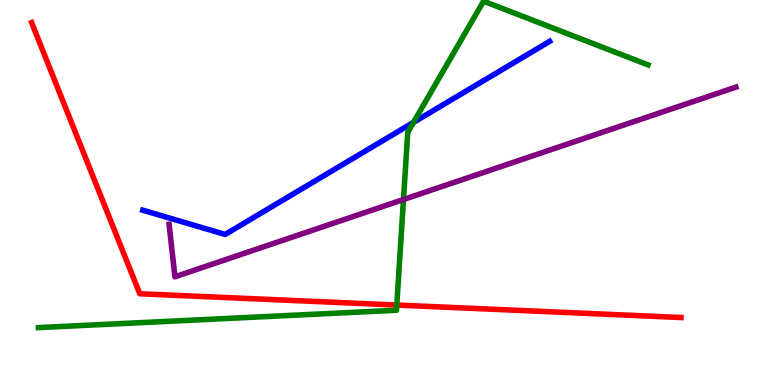[{'lines': ['blue', 'red'], 'intersections': []}, {'lines': ['green', 'red'], 'intersections': [{'x': 5.12, 'y': 2.08}]}, {'lines': ['purple', 'red'], 'intersections': []}, {'lines': ['blue', 'green'], 'intersections': [{'x': 5.34, 'y': 6.82}]}, {'lines': ['blue', 'purple'], 'intersections': []}, {'lines': ['green', 'purple'], 'intersections': [{'x': 5.21, 'y': 4.82}]}]